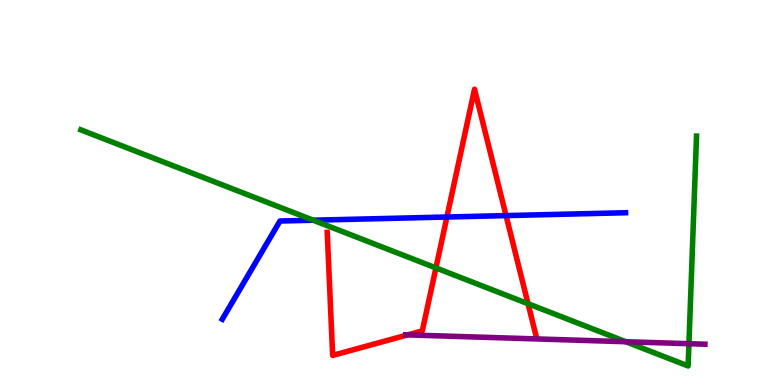[{'lines': ['blue', 'red'], 'intersections': [{'x': 5.77, 'y': 4.36}, {'x': 6.53, 'y': 4.4}]}, {'lines': ['green', 'red'], 'intersections': [{'x': 5.62, 'y': 3.04}, {'x': 6.81, 'y': 2.11}]}, {'lines': ['purple', 'red'], 'intersections': [{'x': 5.26, 'y': 1.3}]}, {'lines': ['blue', 'green'], 'intersections': [{'x': 4.04, 'y': 4.28}]}, {'lines': ['blue', 'purple'], 'intersections': []}, {'lines': ['green', 'purple'], 'intersections': [{'x': 8.07, 'y': 1.12}, {'x': 8.89, 'y': 1.07}]}]